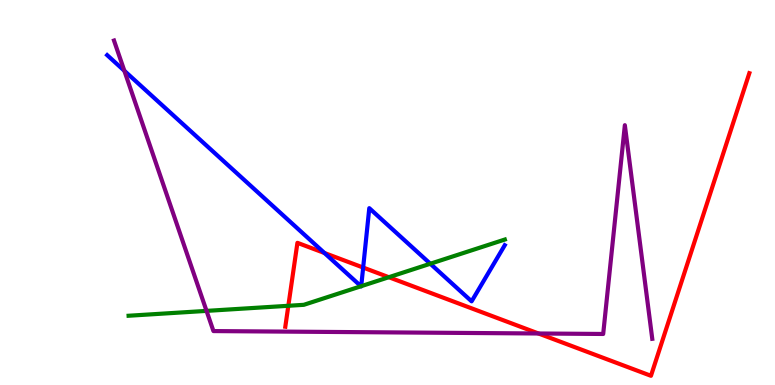[{'lines': ['blue', 'red'], 'intersections': [{'x': 4.19, 'y': 3.43}, {'x': 4.69, 'y': 3.05}]}, {'lines': ['green', 'red'], 'intersections': [{'x': 3.72, 'y': 2.06}, {'x': 5.02, 'y': 2.8}]}, {'lines': ['purple', 'red'], 'intersections': [{'x': 6.95, 'y': 1.34}]}, {'lines': ['blue', 'green'], 'intersections': [{'x': 4.66, 'y': 2.56}, {'x': 4.66, 'y': 2.57}, {'x': 5.55, 'y': 3.15}]}, {'lines': ['blue', 'purple'], 'intersections': [{'x': 1.6, 'y': 8.16}]}, {'lines': ['green', 'purple'], 'intersections': [{'x': 2.66, 'y': 1.93}]}]